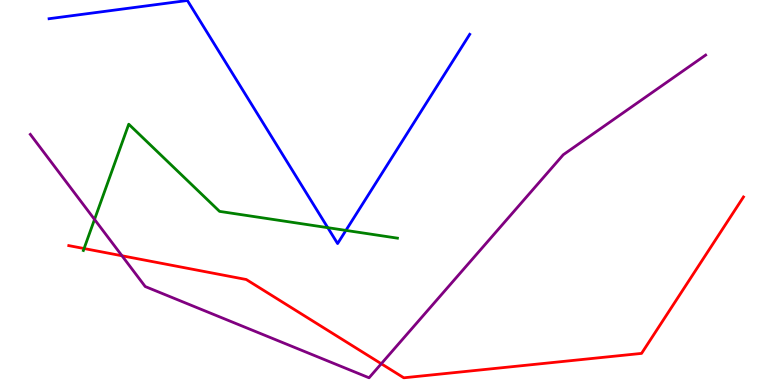[{'lines': ['blue', 'red'], 'intersections': []}, {'lines': ['green', 'red'], 'intersections': [{'x': 1.08, 'y': 3.54}]}, {'lines': ['purple', 'red'], 'intersections': [{'x': 1.57, 'y': 3.36}, {'x': 4.92, 'y': 0.552}]}, {'lines': ['blue', 'green'], 'intersections': [{'x': 4.23, 'y': 4.09}, {'x': 4.46, 'y': 4.02}]}, {'lines': ['blue', 'purple'], 'intersections': []}, {'lines': ['green', 'purple'], 'intersections': [{'x': 1.22, 'y': 4.3}]}]